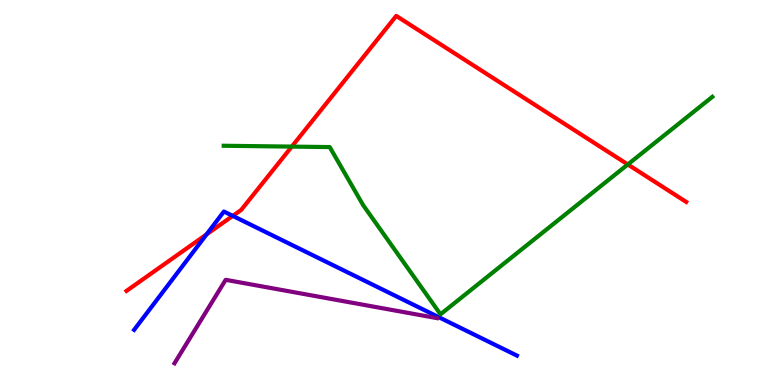[{'lines': ['blue', 'red'], 'intersections': [{'x': 2.67, 'y': 3.91}, {'x': 3.0, 'y': 4.39}]}, {'lines': ['green', 'red'], 'intersections': [{'x': 3.77, 'y': 6.19}, {'x': 8.1, 'y': 5.73}]}, {'lines': ['purple', 'red'], 'intersections': []}, {'lines': ['blue', 'green'], 'intersections': []}, {'lines': ['blue', 'purple'], 'intersections': []}, {'lines': ['green', 'purple'], 'intersections': []}]